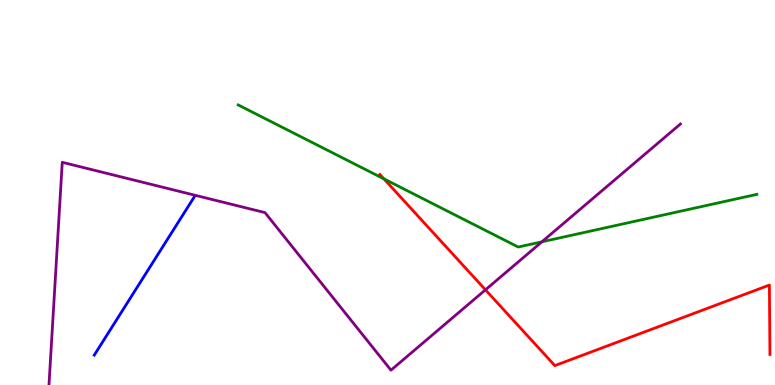[{'lines': ['blue', 'red'], 'intersections': []}, {'lines': ['green', 'red'], 'intersections': [{'x': 4.95, 'y': 5.35}]}, {'lines': ['purple', 'red'], 'intersections': [{'x': 6.26, 'y': 2.47}]}, {'lines': ['blue', 'green'], 'intersections': []}, {'lines': ['blue', 'purple'], 'intersections': []}, {'lines': ['green', 'purple'], 'intersections': [{'x': 6.99, 'y': 3.72}]}]